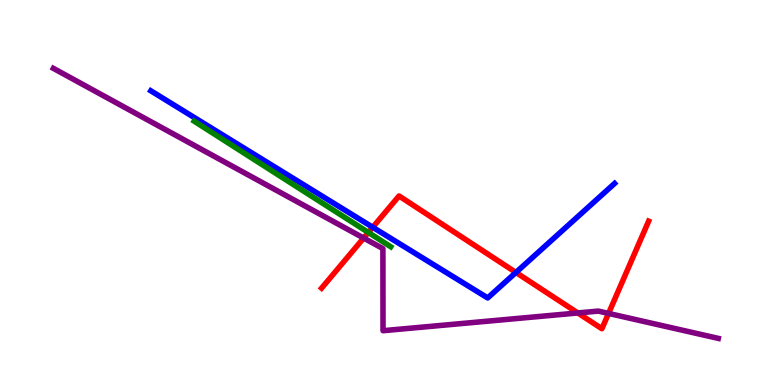[{'lines': ['blue', 'red'], 'intersections': [{'x': 4.81, 'y': 4.1}, {'x': 6.66, 'y': 2.92}]}, {'lines': ['green', 'red'], 'intersections': [{'x': 4.75, 'y': 3.96}]}, {'lines': ['purple', 'red'], 'intersections': [{'x': 4.69, 'y': 3.82}, {'x': 7.46, 'y': 1.87}, {'x': 7.85, 'y': 1.86}]}, {'lines': ['blue', 'green'], 'intersections': []}, {'lines': ['blue', 'purple'], 'intersections': []}, {'lines': ['green', 'purple'], 'intersections': []}]